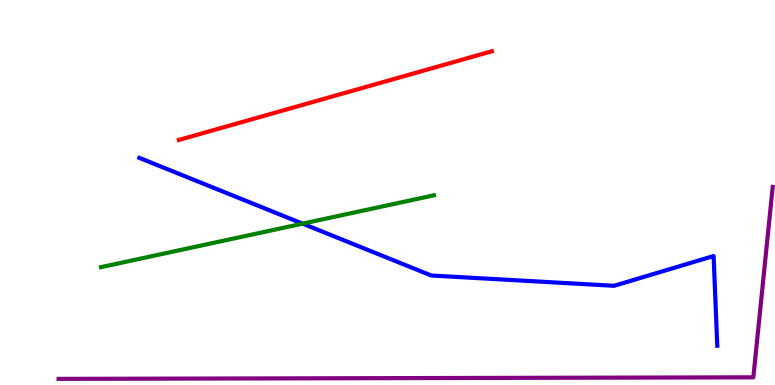[{'lines': ['blue', 'red'], 'intersections': []}, {'lines': ['green', 'red'], 'intersections': []}, {'lines': ['purple', 'red'], 'intersections': []}, {'lines': ['blue', 'green'], 'intersections': [{'x': 3.9, 'y': 4.19}]}, {'lines': ['blue', 'purple'], 'intersections': []}, {'lines': ['green', 'purple'], 'intersections': []}]